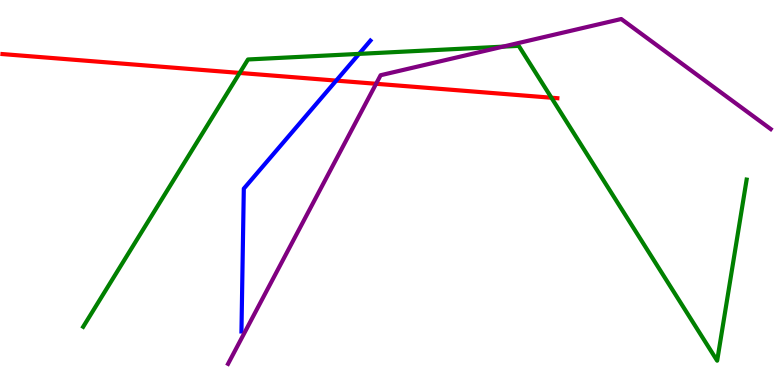[{'lines': ['blue', 'red'], 'intersections': [{'x': 4.34, 'y': 7.91}]}, {'lines': ['green', 'red'], 'intersections': [{'x': 3.09, 'y': 8.11}, {'x': 7.12, 'y': 7.46}]}, {'lines': ['purple', 'red'], 'intersections': [{'x': 4.85, 'y': 7.82}]}, {'lines': ['blue', 'green'], 'intersections': [{'x': 4.63, 'y': 8.6}]}, {'lines': ['blue', 'purple'], 'intersections': []}, {'lines': ['green', 'purple'], 'intersections': [{'x': 6.49, 'y': 8.79}]}]